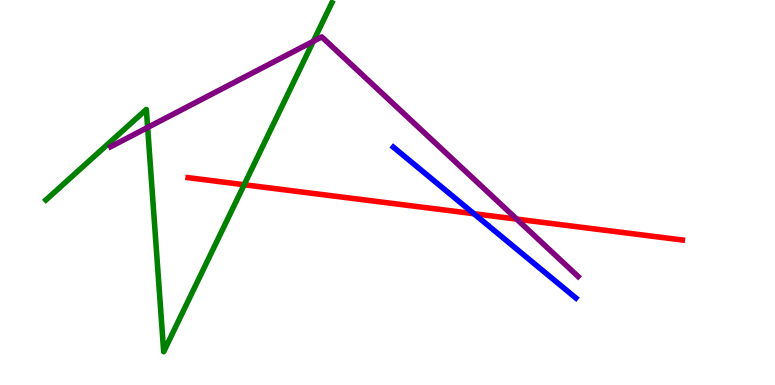[{'lines': ['blue', 'red'], 'intersections': [{'x': 6.11, 'y': 4.45}]}, {'lines': ['green', 'red'], 'intersections': [{'x': 3.15, 'y': 5.2}]}, {'lines': ['purple', 'red'], 'intersections': [{'x': 6.67, 'y': 4.31}]}, {'lines': ['blue', 'green'], 'intersections': []}, {'lines': ['blue', 'purple'], 'intersections': []}, {'lines': ['green', 'purple'], 'intersections': [{'x': 1.9, 'y': 6.69}, {'x': 4.04, 'y': 8.93}]}]